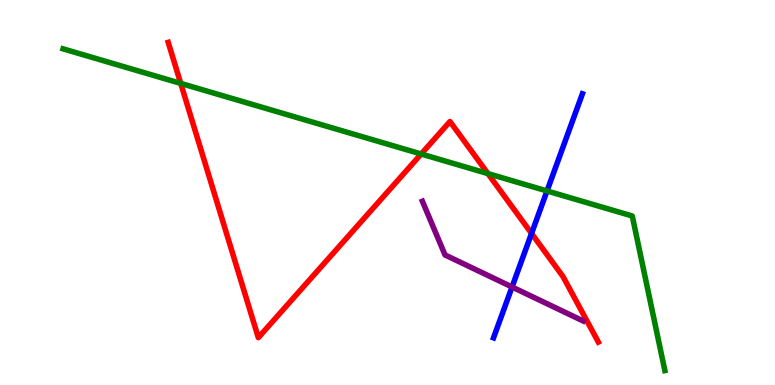[{'lines': ['blue', 'red'], 'intersections': [{'x': 6.86, 'y': 3.94}]}, {'lines': ['green', 'red'], 'intersections': [{'x': 2.33, 'y': 7.83}, {'x': 5.43, 'y': 6.0}, {'x': 6.3, 'y': 5.49}]}, {'lines': ['purple', 'red'], 'intersections': []}, {'lines': ['blue', 'green'], 'intersections': [{'x': 7.06, 'y': 5.04}]}, {'lines': ['blue', 'purple'], 'intersections': [{'x': 6.61, 'y': 2.55}]}, {'lines': ['green', 'purple'], 'intersections': []}]